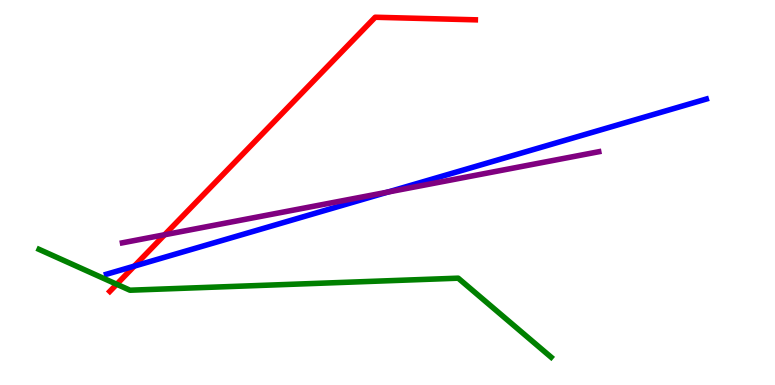[{'lines': ['blue', 'red'], 'intersections': [{'x': 1.73, 'y': 3.09}]}, {'lines': ['green', 'red'], 'intersections': [{'x': 1.51, 'y': 2.62}]}, {'lines': ['purple', 'red'], 'intersections': [{'x': 2.12, 'y': 3.9}]}, {'lines': ['blue', 'green'], 'intersections': []}, {'lines': ['blue', 'purple'], 'intersections': [{'x': 5.0, 'y': 5.01}]}, {'lines': ['green', 'purple'], 'intersections': []}]